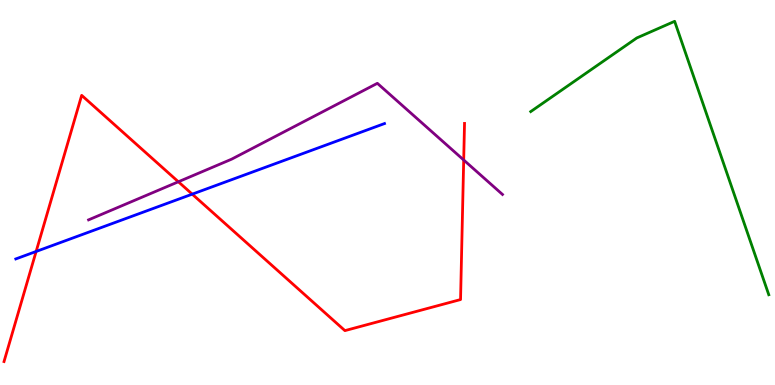[{'lines': ['blue', 'red'], 'intersections': [{'x': 0.466, 'y': 3.47}, {'x': 2.48, 'y': 4.96}]}, {'lines': ['green', 'red'], 'intersections': []}, {'lines': ['purple', 'red'], 'intersections': [{'x': 2.3, 'y': 5.28}, {'x': 5.98, 'y': 5.84}]}, {'lines': ['blue', 'green'], 'intersections': []}, {'lines': ['blue', 'purple'], 'intersections': []}, {'lines': ['green', 'purple'], 'intersections': []}]